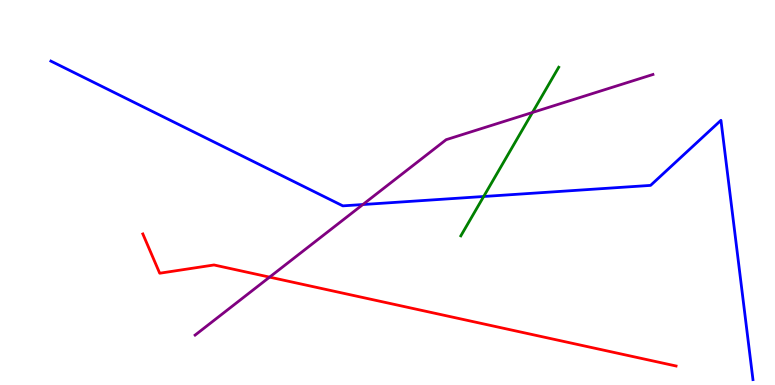[{'lines': ['blue', 'red'], 'intersections': []}, {'lines': ['green', 'red'], 'intersections': []}, {'lines': ['purple', 'red'], 'intersections': [{'x': 3.48, 'y': 2.8}]}, {'lines': ['blue', 'green'], 'intersections': [{'x': 6.24, 'y': 4.9}]}, {'lines': ['blue', 'purple'], 'intersections': [{'x': 4.68, 'y': 4.69}]}, {'lines': ['green', 'purple'], 'intersections': [{'x': 6.87, 'y': 7.08}]}]